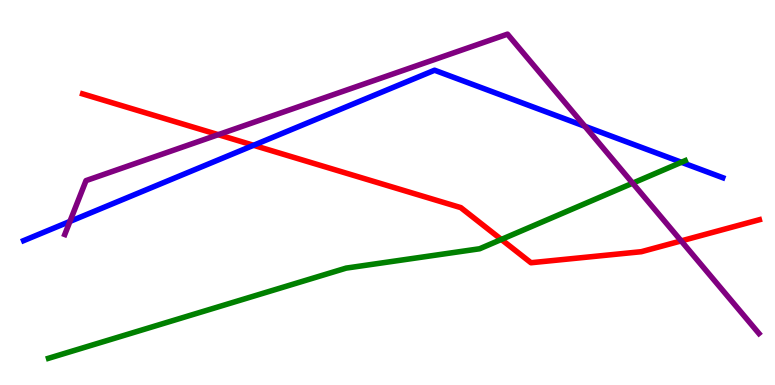[{'lines': ['blue', 'red'], 'intersections': [{'x': 3.27, 'y': 6.23}]}, {'lines': ['green', 'red'], 'intersections': [{'x': 6.47, 'y': 3.78}]}, {'lines': ['purple', 'red'], 'intersections': [{'x': 2.82, 'y': 6.5}, {'x': 8.79, 'y': 3.74}]}, {'lines': ['blue', 'green'], 'intersections': [{'x': 8.79, 'y': 5.78}]}, {'lines': ['blue', 'purple'], 'intersections': [{'x': 0.902, 'y': 4.25}, {'x': 7.55, 'y': 6.72}]}, {'lines': ['green', 'purple'], 'intersections': [{'x': 8.16, 'y': 5.24}]}]